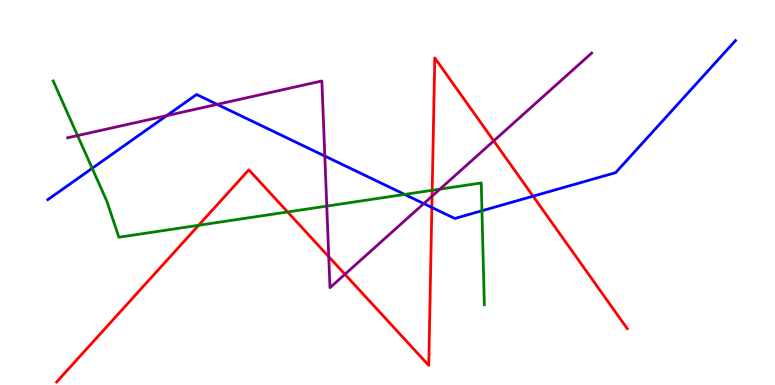[{'lines': ['blue', 'red'], 'intersections': [{'x': 5.57, 'y': 4.61}, {'x': 6.88, 'y': 4.9}]}, {'lines': ['green', 'red'], 'intersections': [{'x': 2.56, 'y': 4.15}, {'x': 3.71, 'y': 4.49}, {'x': 5.58, 'y': 5.06}]}, {'lines': ['purple', 'red'], 'intersections': [{'x': 4.24, 'y': 3.33}, {'x': 4.45, 'y': 2.88}, {'x': 5.58, 'y': 4.91}, {'x': 6.37, 'y': 6.34}]}, {'lines': ['blue', 'green'], 'intersections': [{'x': 1.19, 'y': 5.63}, {'x': 5.22, 'y': 4.95}, {'x': 6.22, 'y': 4.53}]}, {'lines': ['blue', 'purple'], 'intersections': [{'x': 2.15, 'y': 7.0}, {'x': 2.8, 'y': 7.29}, {'x': 4.19, 'y': 5.95}, {'x': 5.47, 'y': 4.71}]}, {'lines': ['green', 'purple'], 'intersections': [{'x': 1.0, 'y': 6.48}, {'x': 4.22, 'y': 4.65}, {'x': 5.68, 'y': 5.09}]}]